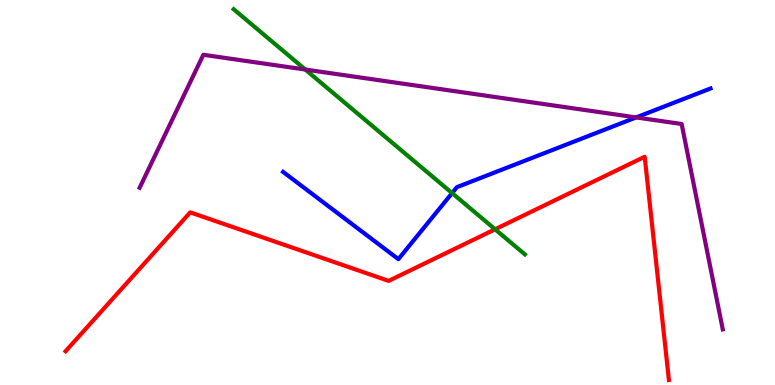[{'lines': ['blue', 'red'], 'intersections': []}, {'lines': ['green', 'red'], 'intersections': [{'x': 6.39, 'y': 4.04}]}, {'lines': ['purple', 'red'], 'intersections': []}, {'lines': ['blue', 'green'], 'intersections': [{'x': 5.83, 'y': 4.98}]}, {'lines': ['blue', 'purple'], 'intersections': [{'x': 8.21, 'y': 6.95}]}, {'lines': ['green', 'purple'], 'intersections': [{'x': 3.94, 'y': 8.19}]}]